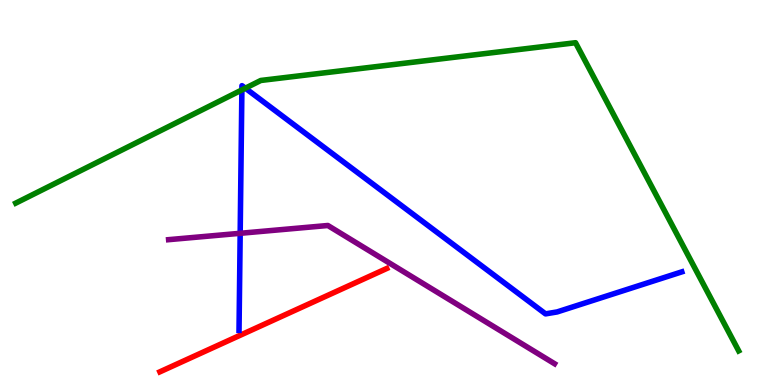[{'lines': ['blue', 'red'], 'intersections': []}, {'lines': ['green', 'red'], 'intersections': []}, {'lines': ['purple', 'red'], 'intersections': []}, {'lines': ['blue', 'green'], 'intersections': [{'x': 3.12, 'y': 7.66}, {'x': 3.17, 'y': 7.71}]}, {'lines': ['blue', 'purple'], 'intersections': [{'x': 3.1, 'y': 3.94}]}, {'lines': ['green', 'purple'], 'intersections': []}]